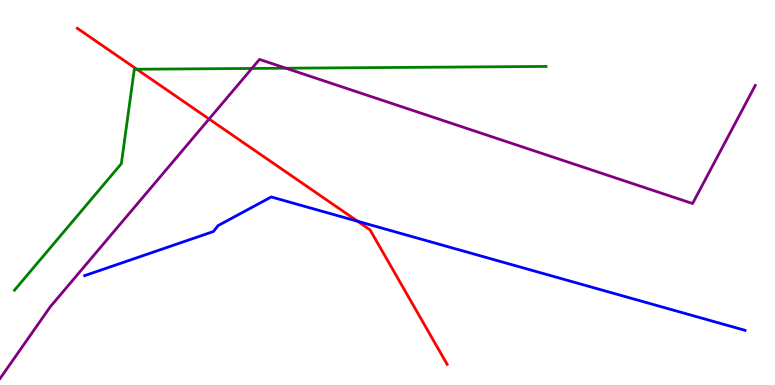[{'lines': ['blue', 'red'], 'intersections': [{'x': 4.61, 'y': 4.25}]}, {'lines': ['green', 'red'], 'intersections': [{'x': 1.77, 'y': 8.2}]}, {'lines': ['purple', 'red'], 'intersections': [{'x': 2.7, 'y': 6.91}]}, {'lines': ['blue', 'green'], 'intersections': []}, {'lines': ['blue', 'purple'], 'intersections': []}, {'lines': ['green', 'purple'], 'intersections': [{'x': 3.25, 'y': 8.22}, {'x': 3.69, 'y': 8.23}]}]